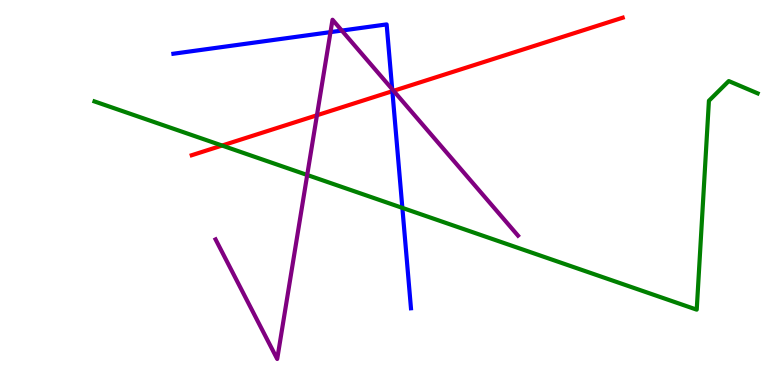[{'lines': ['blue', 'red'], 'intersections': [{'x': 5.06, 'y': 7.63}]}, {'lines': ['green', 'red'], 'intersections': [{'x': 2.87, 'y': 6.22}]}, {'lines': ['purple', 'red'], 'intersections': [{'x': 4.09, 'y': 7.01}, {'x': 5.08, 'y': 7.64}]}, {'lines': ['blue', 'green'], 'intersections': [{'x': 5.19, 'y': 4.6}]}, {'lines': ['blue', 'purple'], 'intersections': [{'x': 4.26, 'y': 9.17}, {'x': 4.41, 'y': 9.21}, {'x': 5.06, 'y': 7.68}]}, {'lines': ['green', 'purple'], 'intersections': [{'x': 3.96, 'y': 5.46}]}]